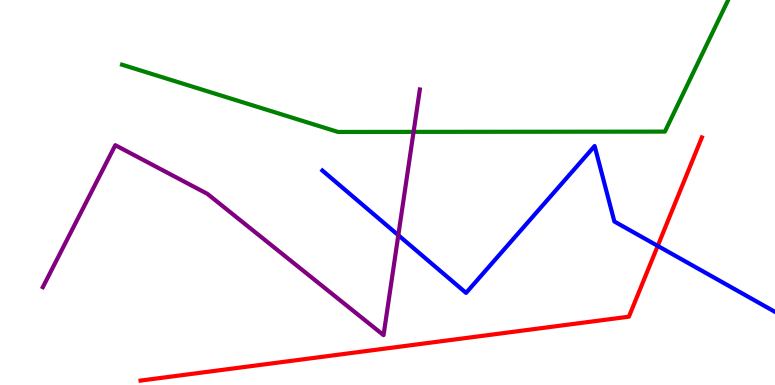[{'lines': ['blue', 'red'], 'intersections': [{'x': 8.49, 'y': 3.61}]}, {'lines': ['green', 'red'], 'intersections': []}, {'lines': ['purple', 'red'], 'intersections': []}, {'lines': ['blue', 'green'], 'intersections': []}, {'lines': ['blue', 'purple'], 'intersections': [{'x': 5.14, 'y': 3.89}]}, {'lines': ['green', 'purple'], 'intersections': [{'x': 5.34, 'y': 6.57}]}]